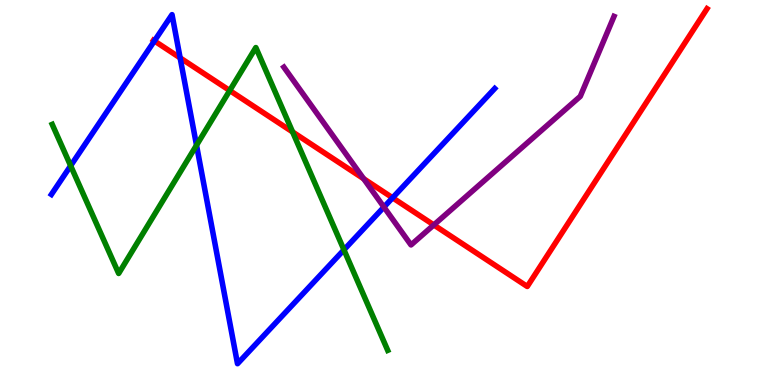[{'lines': ['blue', 'red'], 'intersections': [{'x': 1.99, 'y': 8.94}, {'x': 2.32, 'y': 8.5}, {'x': 5.07, 'y': 4.86}]}, {'lines': ['green', 'red'], 'intersections': [{'x': 2.96, 'y': 7.65}, {'x': 3.78, 'y': 6.57}]}, {'lines': ['purple', 'red'], 'intersections': [{'x': 4.69, 'y': 5.36}, {'x': 5.6, 'y': 4.16}]}, {'lines': ['blue', 'green'], 'intersections': [{'x': 0.912, 'y': 5.69}, {'x': 2.54, 'y': 6.23}, {'x': 4.44, 'y': 3.51}]}, {'lines': ['blue', 'purple'], 'intersections': [{'x': 4.95, 'y': 4.62}]}, {'lines': ['green', 'purple'], 'intersections': []}]